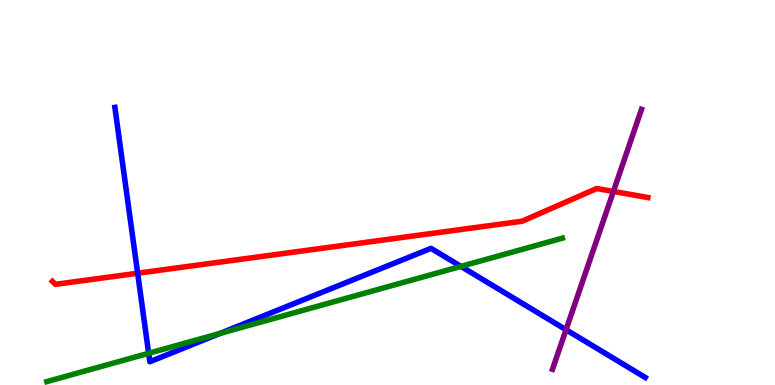[{'lines': ['blue', 'red'], 'intersections': [{'x': 1.78, 'y': 2.9}]}, {'lines': ['green', 'red'], 'intersections': []}, {'lines': ['purple', 'red'], 'intersections': [{'x': 7.91, 'y': 5.03}]}, {'lines': ['blue', 'green'], 'intersections': [{'x': 1.92, 'y': 0.824}, {'x': 2.84, 'y': 1.34}, {'x': 5.95, 'y': 3.08}]}, {'lines': ['blue', 'purple'], 'intersections': [{'x': 7.3, 'y': 1.44}]}, {'lines': ['green', 'purple'], 'intersections': []}]